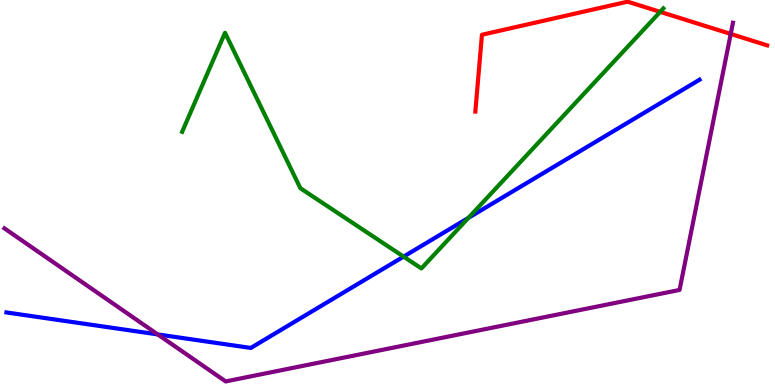[{'lines': ['blue', 'red'], 'intersections': []}, {'lines': ['green', 'red'], 'intersections': [{'x': 8.52, 'y': 9.69}]}, {'lines': ['purple', 'red'], 'intersections': [{'x': 9.43, 'y': 9.12}]}, {'lines': ['blue', 'green'], 'intersections': [{'x': 5.21, 'y': 3.33}, {'x': 6.04, 'y': 4.34}]}, {'lines': ['blue', 'purple'], 'intersections': [{'x': 2.04, 'y': 1.31}]}, {'lines': ['green', 'purple'], 'intersections': []}]